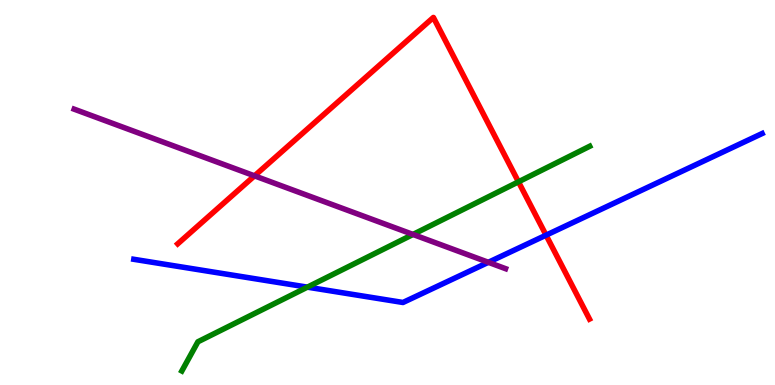[{'lines': ['blue', 'red'], 'intersections': [{'x': 7.05, 'y': 3.89}]}, {'lines': ['green', 'red'], 'intersections': [{'x': 6.69, 'y': 5.28}]}, {'lines': ['purple', 'red'], 'intersections': [{'x': 3.28, 'y': 5.43}]}, {'lines': ['blue', 'green'], 'intersections': [{'x': 3.97, 'y': 2.54}]}, {'lines': ['blue', 'purple'], 'intersections': [{'x': 6.3, 'y': 3.19}]}, {'lines': ['green', 'purple'], 'intersections': [{'x': 5.33, 'y': 3.91}]}]